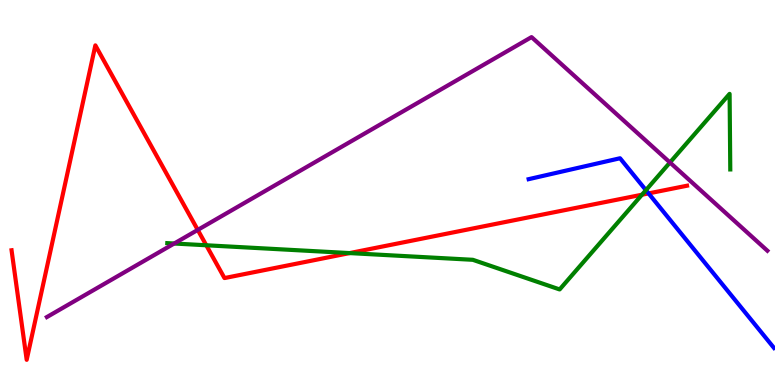[{'lines': ['blue', 'red'], 'intersections': [{'x': 8.37, 'y': 4.98}]}, {'lines': ['green', 'red'], 'intersections': [{'x': 2.66, 'y': 3.63}, {'x': 4.51, 'y': 3.43}, {'x': 8.28, 'y': 4.94}]}, {'lines': ['purple', 'red'], 'intersections': [{'x': 2.55, 'y': 4.03}]}, {'lines': ['blue', 'green'], 'intersections': [{'x': 8.33, 'y': 5.06}]}, {'lines': ['blue', 'purple'], 'intersections': []}, {'lines': ['green', 'purple'], 'intersections': [{'x': 2.25, 'y': 3.67}, {'x': 8.64, 'y': 5.78}]}]